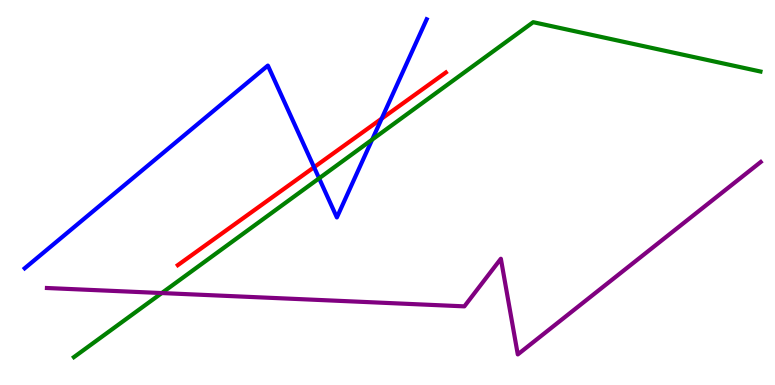[{'lines': ['blue', 'red'], 'intersections': [{'x': 4.05, 'y': 5.66}, {'x': 4.92, 'y': 6.92}]}, {'lines': ['green', 'red'], 'intersections': []}, {'lines': ['purple', 'red'], 'intersections': []}, {'lines': ['blue', 'green'], 'intersections': [{'x': 4.12, 'y': 5.37}, {'x': 4.8, 'y': 6.37}]}, {'lines': ['blue', 'purple'], 'intersections': []}, {'lines': ['green', 'purple'], 'intersections': [{'x': 2.09, 'y': 2.39}]}]